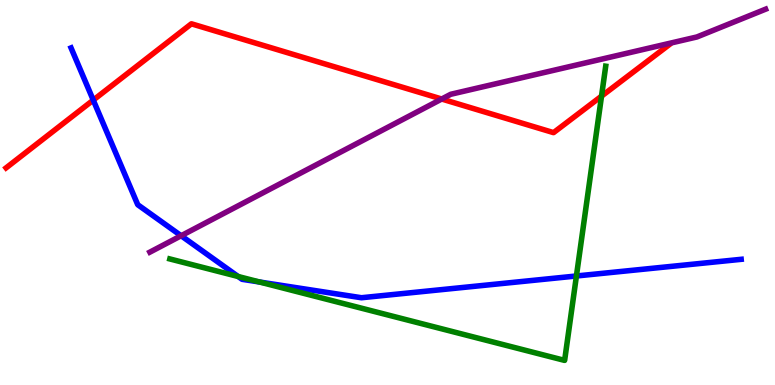[{'lines': ['blue', 'red'], 'intersections': [{'x': 1.2, 'y': 7.4}]}, {'lines': ['green', 'red'], 'intersections': [{'x': 7.76, 'y': 7.5}]}, {'lines': ['purple', 'red'], 'intersections': [{'x': 5.7, 'y': 7.43}]}, {'lines': ['blue', 'green'], 'intersections': [{'x': 3.07, 'y': 2.82}, {'x': 3.35, 'y': 2.68}, {'x': 7.44, 'y': 2.83}]}, {'lines': ['blue', 'purple'], 'intersections': [{'x': 2.34, 'y': 3.88}]}, {'lines': ['green', 'purple'], 'intersections': []}]